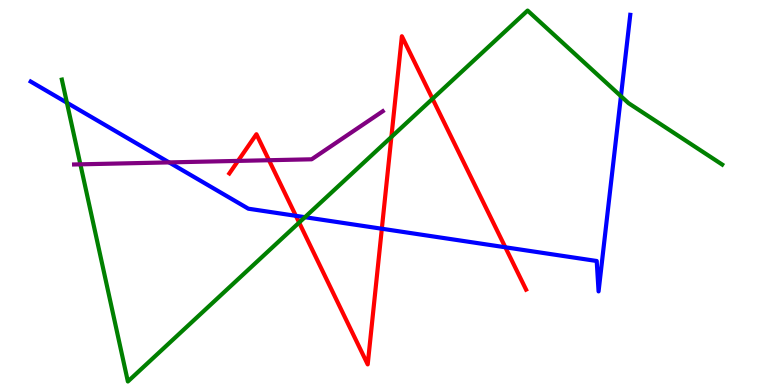[{'lines': ['blue', 'red'], 'intersections': [{'x': 3.82, 'y': 4.39}, {'x': 4.93, 'y': 4.06}, {'x': 6.52, 'y': 3.58}]}, {'lines': ['green', 'red'], 'intersections': [{'x': 3.86, 'y': 4.22}, {'x': 5.05, 'y': 6.44}, {'x': 5.58, 'y': 7.43}]}, {'lines': ['purple', 'red'], 'intersections': [{'x': 3.07, 'y': 5.82}, {'x': 3.47, 'y': 5.84}]}, {'lines': ['blue', 'green'], 'intersections': [{'x': 0.863, 'y': 7.33}, {'x': 3.93, 'y': 4.36}, {'x': 8.01, 'y': 7.5}]}, {'lines': ['blue', 'purple'], 'intersections': [{'x': 2.18, 'y': 5.78}]}, {'lines': ['green', 'purple'], 'intersections': [{'x': 1.04, 'y': 5.73}]}]